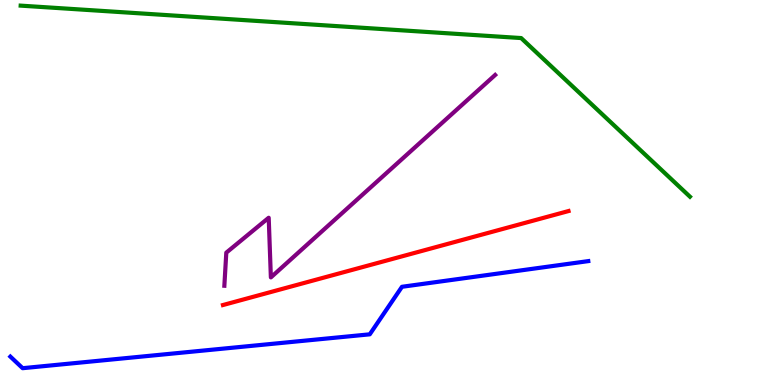[{'lines': ['blue', 'red'], 'intersections': []}, {'lines': ['green', 'red'], 'intersections': []}, {'lines': ['purple', 'red'], 'intersections': []}, {'lines': ['blue', 'green'], 'intersections': []}, {'lines': ['blue', 'purple'], 'intersections': []}, {'lines': ['green', 'purple'], 'intersections': []}]